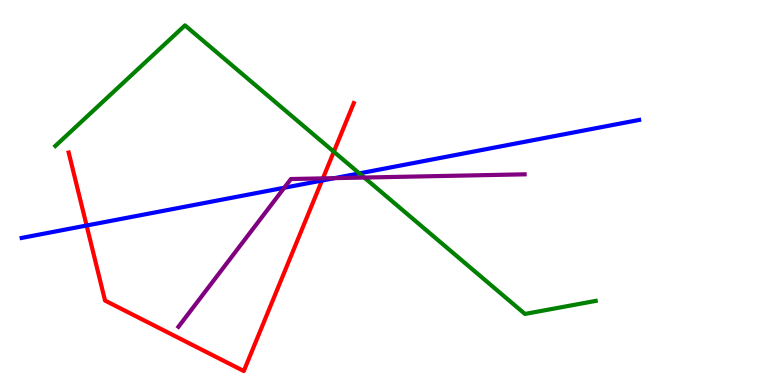[{'lines': ['blue', 'red'], 'intersections': [{'x': 1.12, 'y': 4.14}, {'x': 4.15, 'y': 5.31}]}, {'lines': ['green', 'red'], 'intersections': [{'x': 4.31, 'y': 6.06}]}, {'lines': ['purple', 'red'], 'intersections': [{'x': 4.17, 'y': 5.37}]}, {'lines': ['blue', 'green'], 'intersections': [{'x': 4.64, 'y': 5.5}]}, {'lines': ['blue', 'purple'], 'intersections': [{'x': 3.67, 'y': 5.12}, {'x': 4.32, 'y': 5.37}]}, {'lines': ['green', 'purple'], 'intersections': [{'x': 4.7, 'y': 5.39}]}]